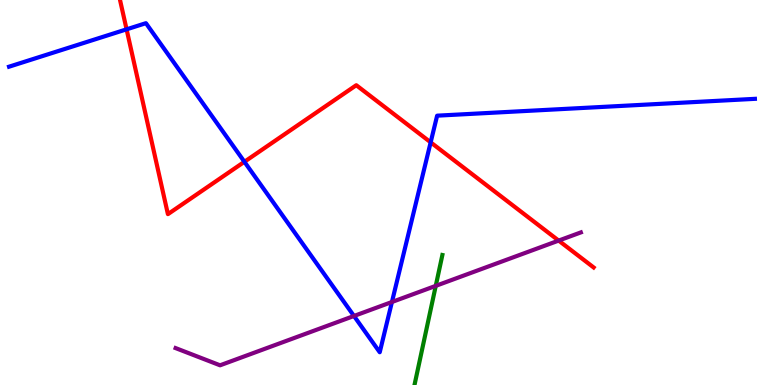[{'lines': ['blue', 'red'], 'intersections': [{'x': 1.63, 'y': 9.24}, {'x': 3.15, 'y': 5.8}, {'x': 5.56, 'y': 6.3}]}, {'lines': ['green', 'red'], 'intersections': []}, {'lines': ['purple', 'red'], 'intersections': [{'x': 7.21, 'y': 3.75}]}, {'lines': ['blue', 'green'], 'intersections': []}, {'lines': ['blue', 'purple'], 'intersections': [{'x': 4.57, 'y': 1.79}, {'x': 5.06, 'y': 2.16}]}, {'lines': ['green', 'purple'], 'intersections': [{'x': 5.62, 'y': 2.58}]}]